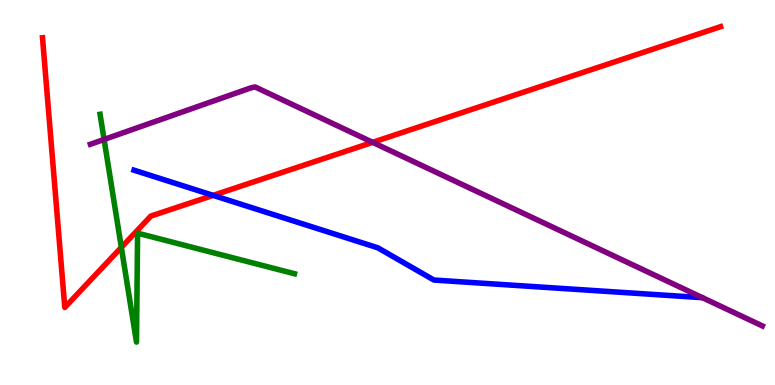[{'lines': ['blue', 'red'], 'intersections': [{'x': 2.75, 'y': 4.93}]}, {'lines': ['green', 'red'], 'intersections': [{'x': 1.57, 'y': 3.57}]}, {'lines': ['purple', 'red'], 'intersections': [{'x': 4.81, 'y': 6.3}]}, {'lines': ['blue', 'green'], 'intersections': []}, {'lines': ['blue', 'purple'], 'intersections': []}, {'lines': ['green', 'purple'], 'intersections': [{'x': 1.34, 'y': 6.38}]}]